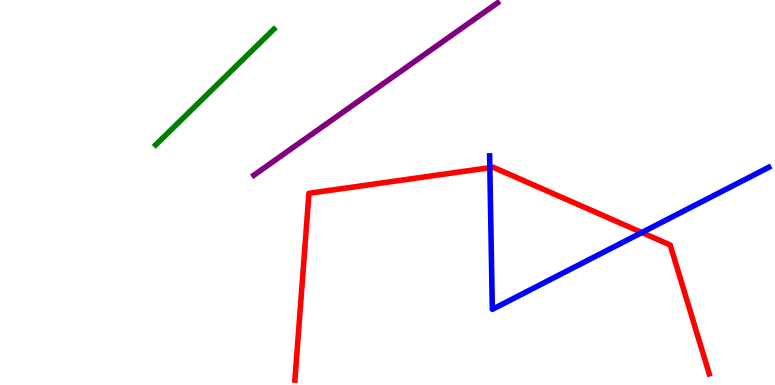[{'lines': ['blue', 'red'], 'intersections': [{'x': 6.32, 'y': 5.65}, {'x': 8.28, 'y': 3.96}]}, {'lines': ['green', 'red'], 'intersections': []}, {'lines': ['purple', 'red'], 'intersections': []}, {'lines': ['blue', 'green'], 'intersections': []}, {'lines': ['blue', 'purple'], 'intersections': []}, {'lines': ['green', 'purple'], 'intersections': []}]